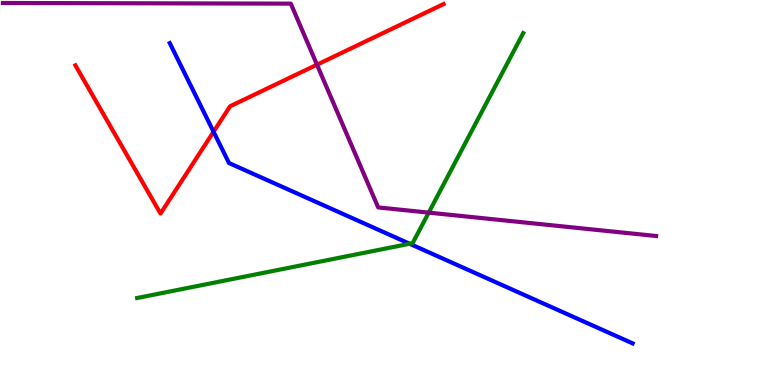[{'lines': ['blue', 'red'], 'intersections': [{'x': 2.76, 'y': 6.58}]}, {'lines': ['green', 'red'], 'intersections': []}, {'lines': ['purple', 'red'], 'intersections': [{'x': 4.09, 'y': 8.32}]}, {'lines': ['blue', 'green'], 'intersections': [{'x': 5.29, 'y': 3.67}]}, {'lines': ['blue', 'purple'], 'intersections': []}, {'lines': ['green', 'purple'], 'intersections': [{'x': 5.53, 'y': 4.48}]}]